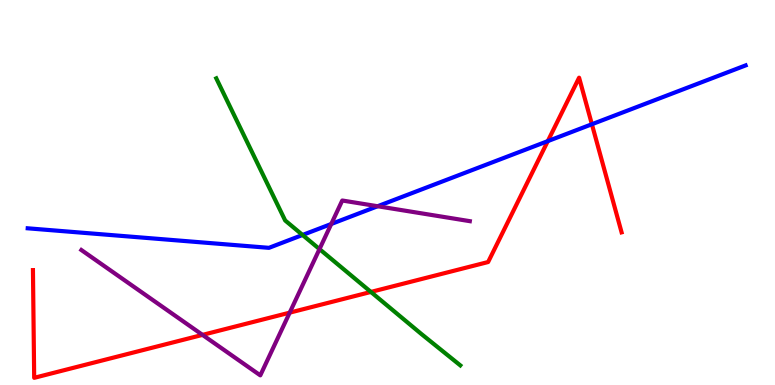[{'lines': ['blue', 'red'], 'intersections': [{'x': 7.07, 'y': 6.33}, {'x': 7.64, 'y': 6.77}]}, {'lines': ['green', 'red'], 'intersections': [{'x': 4.79, 'y': 2.42}]}, {'lines': ['purple', 'red'], 'intersections': [{'x': 2.61, 'y': 1.3}, {'x': 3.74, 'y': 1.88}]}, {'lines': ['blue', 'green'], 'intersections': [{'x': 3.9, 'y': 3.9}]}, {'lines': ['blue', 'purple'], 'intersections': [{'x': 4.27, 'y': 4.18}, {'x': 4.87, 'y': 4.64}]}, {'lines': ['green', 'purple'], 'intersections': [{'x': 4.12, 'y': 3.53}]}]